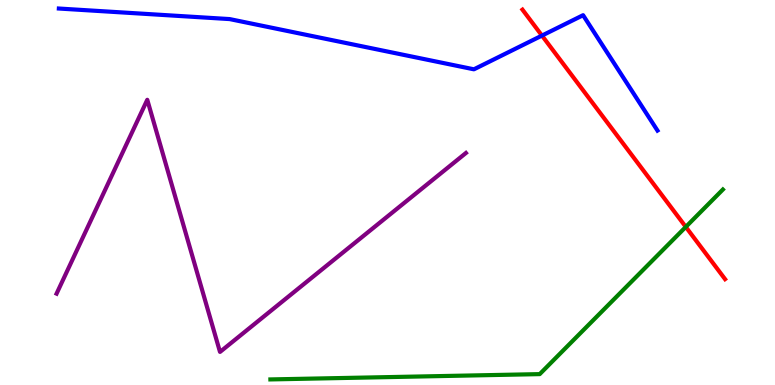[{'lines': ['blue', 'red'], 'intersections': [{'x': 6.99, 'y': 9.08}]}, {'lines': ['green', 'red'], 'intersections': [{'x': 8.85, 'y': 4.11}]}, {'lines': ['purple', 'red'], 'intersections': []}, {'lines': ['blue', 'green'], 'intersections': []}, {'lines': ['blue', 'purple'], 'intersections': []}, {'lines': ['green', 'purple'], 'intersections': []}]